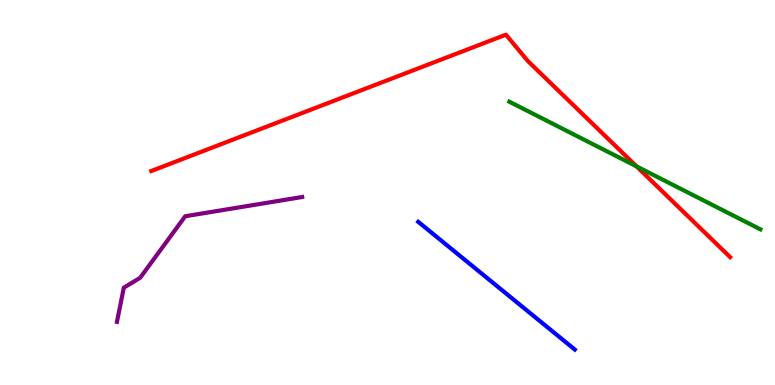[{'lines': ['blue', 'red'], 'intersections': []}, {'lines': ['green', 'red'], 'intersections': [{'x': 8.21, 'y': 5.68}]}, {'lines': ['purple', 'red'], 'intersections': []}, {'lines': ['blue', 'green'], 'intersections': []}, {'lines': ['blue', 'purple'], 'intersections': []}, {'lines': ['green', 'purple'], 'intersections': []}]